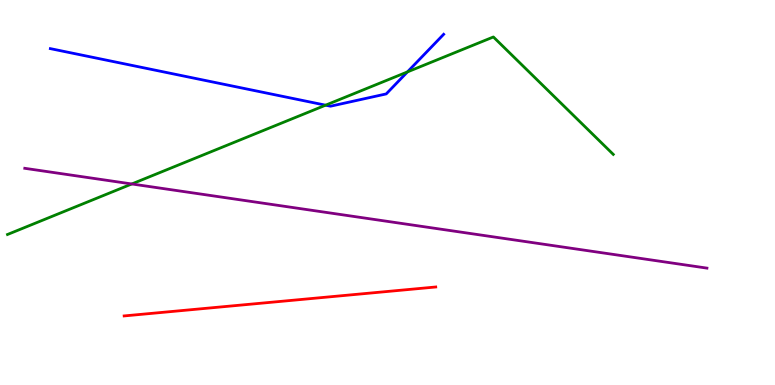[{'lines': ['blue', 'red'], 'intersections': []}, {'lines': ['green', 'red'], 'intersections': []}, {'lines': ['purple', 'red'], 'intersections': []}, {'lines': ['blue', 'green'], 'intersections': [{'x': 4.2, 'y': 7.27}, {'x': 5.26, 'y': 8.13}]}, {'lines': ['blue', 'purple'], 'intersections': []}, {'lines': ['green', 'purple'], 'intersections': [{'x': 1.7, 'y': 5.22}]}]